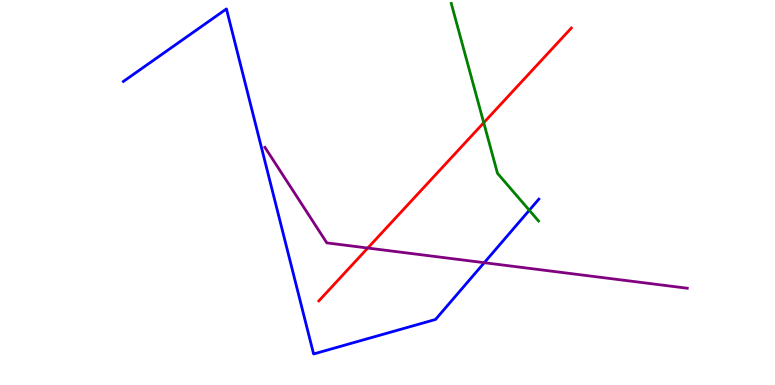[{'lines': ['blue', 'red'], 'intersections': []}, {'lines': ['green', 'red'], 'intersections': [{'x': 6.24, 'y': 6.81}]}, {'lines': ['purple', 'red'], 'intersections': [{'x': 4.75, 'y': 3.56}]}, {'lines': ['blue', 'green'], 'intersections': [{'x': 6.83, 'y': 4.54}]}, {'lines': ['blue', 'purple'], 'intersections': [{'x': 6.25, 'y': 3.18}]}, {'lines': ['green', 'purple'], 'intersections': []}]